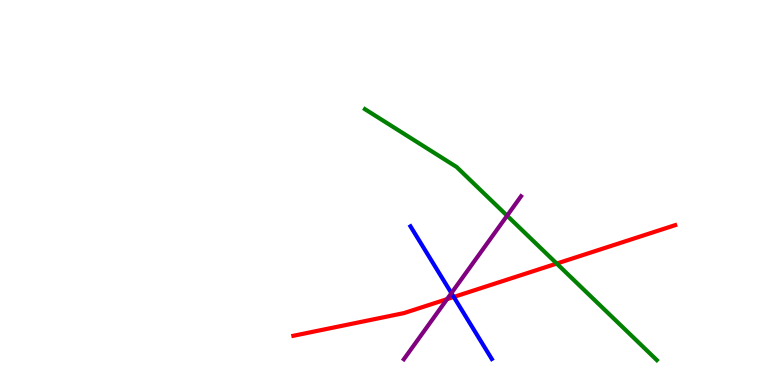[{'lines': ['blue', 'red'], 'intersections': [{'x': 5.86, 'y': 2.29}]}, {'lines': ['green', 'red'], 'intersections': [{'x': 7.18, 'y': 3.15}]}, {'lines': ['purple', 'red'], 'intersections': [{'x': 5.77, 'y': 2.23}]}, {'lines': ['blue', 'green'], 'intersections': []}, {'lines': ['blue', 'purple'], 'intersections': [{'x': 5.82, 'y': 2.39}]}, {'lines': ['green', 'purple'], 'intersections': [{'x': 6.54, 'y': 4.4}]}]